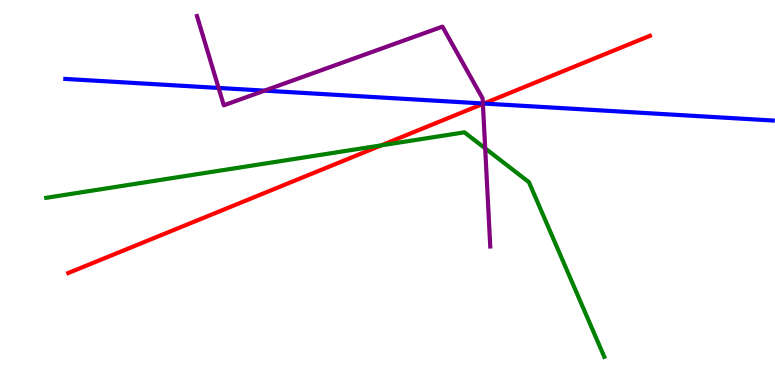[{'lines': ['blue', 'red'], 'intersections': [{'x': 6.24, 'y': 7.31}]}, {'lines': ['green', 'red'], 'intersections': [{'x': 4.92, 'y': 6.22}]}, {'lines': ['purple', 'red'], 'intersections': [{'x': 6.23, 'y': 7.3}]}, {'lines': ['blue', 'green'], 'intersections': []}, {'lines': ['blue', 'purple'], 'intersections': [{'x': 2.82, 'y': 7.72}, {'x': 3.41, 'y': 7.65}, {'x': 6.23, 'y': 7.31}]}, {'lines': ['green', 'purple'], 'intersections': [{'x': 6.26, 'y': 6.15}]}]